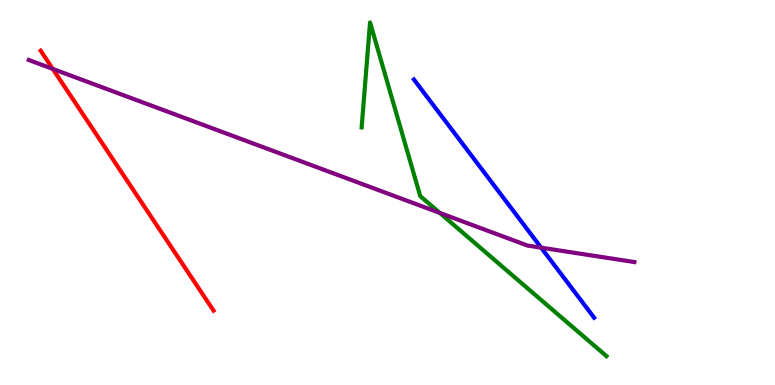[{'lines': ['blue', 'red'], 'intersections': []}, {'lines': ['green', 'red'], 'intersections': []}, {'lines': ['purple', 'red'], 'intersections': [{'x': 0.681, 'y': 8.21}]}, {'lines': ['blue', 'green'], 'intersections': []}, {'lines': ['blue', 'purple'], 'intersections': [{'x': 6.98, 'y': 3.57}]}, {'lines': ['green', 'purple'], 'intersections': [{'x': 5.68, 'y': 4.47}]}]